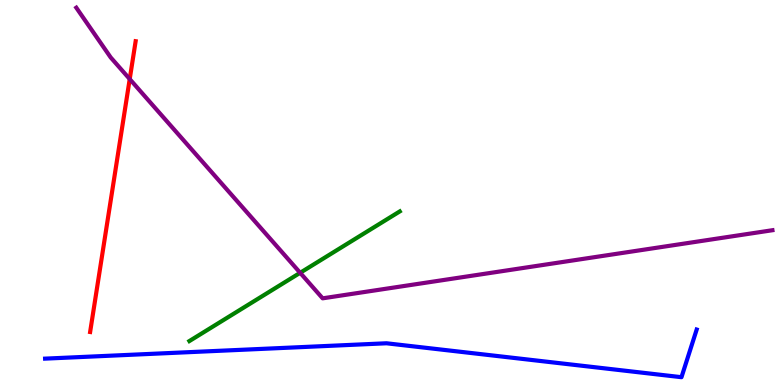[{'lines': ['blue', 'red'], 'intersections': []}, {'lines': ['green', 'red'], 'intersections': []}, {'lines': ['purple', 'red'], 'intersections': [{'x': 1.67, 'y': 7.95}]}, {'lines': ['blue', 'green'], 'intersections': []}, {'lines': ['blue', 'purple'], 'intersections': []}, {'lines': ['green', 'purple'], 'intersections': [{'x': 3.87, 'y': 2.91}]}]